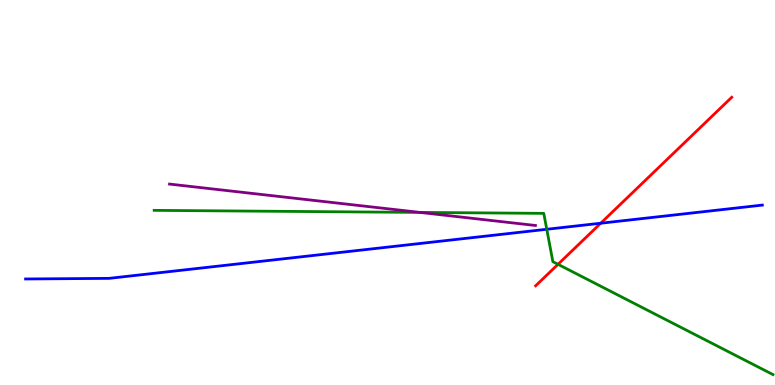[{'lines': ['blue', 'red'], 'intersections': [{'x': 7.75, 'y': 4.2}]}, {'lines': ['green', 'red'], 'intersections': [{'x': 7.2, 'y': 3.13}]}, {'lines': ['purple', 'red'], 'intersections': []}, {'lines': ['blue', 'green'], 'intersections': [{'x': 7.06, 'y': 4.04}]}, {'lines': ['blue', 'purple'], 'intersections': []}, {'lines': ['green', 'purple'], 'intersections': [{'x': 5.42, 'y': 4.48}]}]